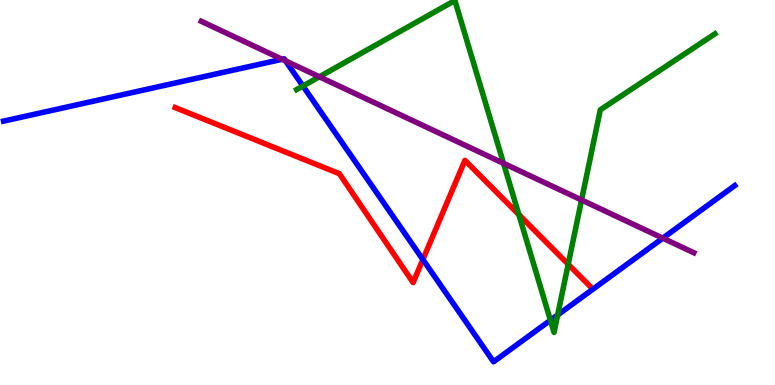[{'lines': ['blue', 'red'], 'intersections': [{'x': 5.46, 'y': 3.26}]}, {'lines': ['green', 'red'], 'intersections': [{'x': 6.69, 'y': 4.43}, {'x': 7.33, 'y': 3.14}]}, {'lines': ['purple', 'red'], 'intersections': []}, {'lines': ['blue', 'green'], 'intersections': [{'x': 3.91, 'y': 7.77}, {'x': 7.1, 'y': 1.68}, {'x': 7.2, 'y': 1.82}]}, {'lines': ['blue', 'purple'], 'intersections': [{'x': 3.64, 'y': 8.46}, {'x': 3.69, 'y': 8.42}, {'x': 8.55, 'y': 3.81}]}, {'lines': ['green', 'purple'], 'intersections': [{'x': 4.12, 'y': 8.01}, {'x': 6.5, 'y': 5.76}, {'x': 7.5, 'y': 4.81}]}]